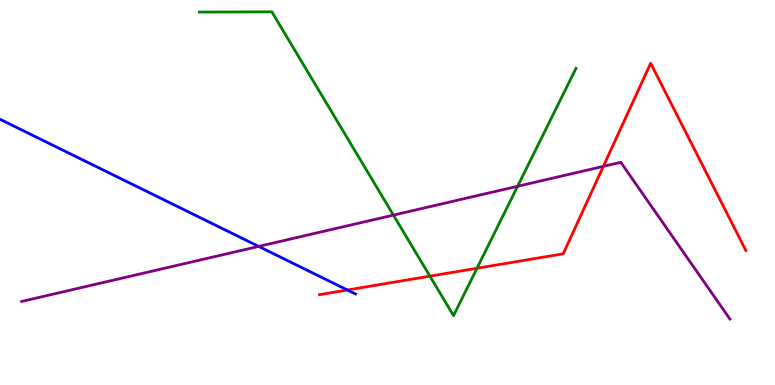[{'lines': ['blue', 'red'], 'intersections': [{'x': 4.48, 'y': 2.47}]}, {'lines': ['green', 'red'], 'intersections': [{'x': 5.55, 'y': 2.83}, {'x': 6.15, 'y': 3.03}]}, {'lines': ['purple', 'red'], 'intersections': [{'x': 7.79, 'y': 5.68}]}, {'lines': ['blue', 'green'], 'intersections': []}, {'lines': ['blue', 'purple'], 'intersections': [{'x': 3.34, 'y': 3.6}]}, {'lines': ['green', 'purple'], 'intersections': [{'x': 5.08, 'y': 4.41}, {'x': 6.68, 'y': 5.16}]}]